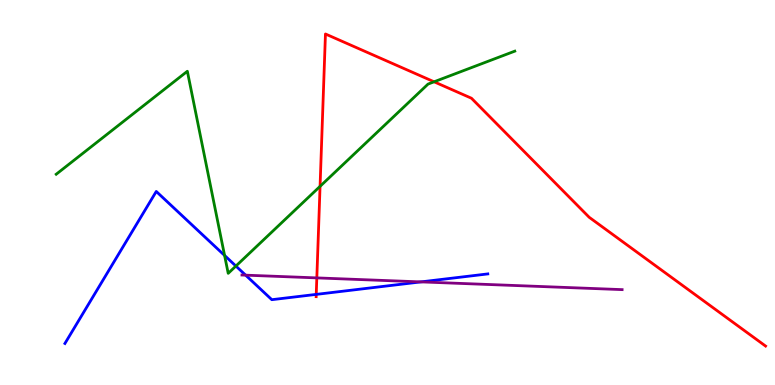[{'lines': ['blue', 'red'], 'intersections': [{'x': 4.08, 'y': 2.35}]}, {'lines': ['green', 'red'], 'intersections': [{'x': 4.13, 'y': 5.16}, {'x': 5.6, 'y': 7.88}]}, {'lines': ['purple', 'red'], 'intersections': [{'x': 4.09, 'y': 2.78}]}, {'lines': ['blue', 'green'], 'intersections': [{'x': 2.9, 'y': 3.37}, {'x': 3.04, 'y': 3.09}]}, {'lines': ['blue', 'purple'], 'intersections': [{'x': 3.17, 'y': 2.85}, {'x': 5.43, 'y': 2.68}]}, {'lines': ['green', 'purple'], 'intersections': []}]